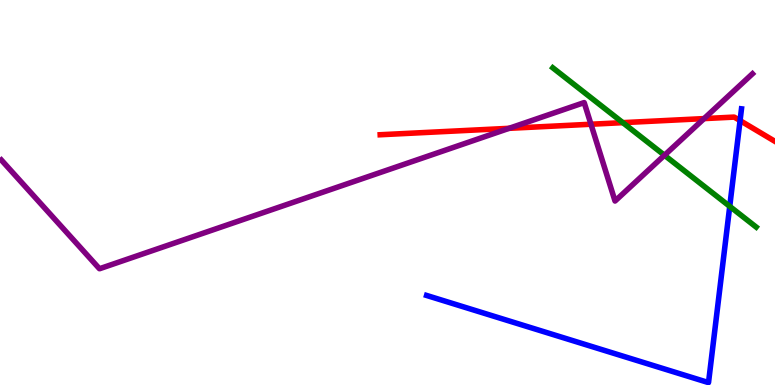[{'lines': ['blue', 'red'], 'intersections': [{'x': 9.55, 'y': 6.87}]}, {'lines': ['green', 'red'], 'intersections': [{'x': 8.04, 'y': 6.81}]}, {'lines': ['purple', 'red'], 'intersections': [{'x': 6.57, 'y': 6.67}, {'x': 7.63, 'y': 6.77}, {'x': 9.08, 'y': 6.92}]}, {'lines': ['blue', 'green'], 'intersections': [{'x': 9.42, 'y': 4.64}]}, {'lines': ['blue', 'purple'], 'intersections': []}, {'lines': ['green', 'purple'], 'intersections': [{'x': 8.57, 'y': 5.97}]}]